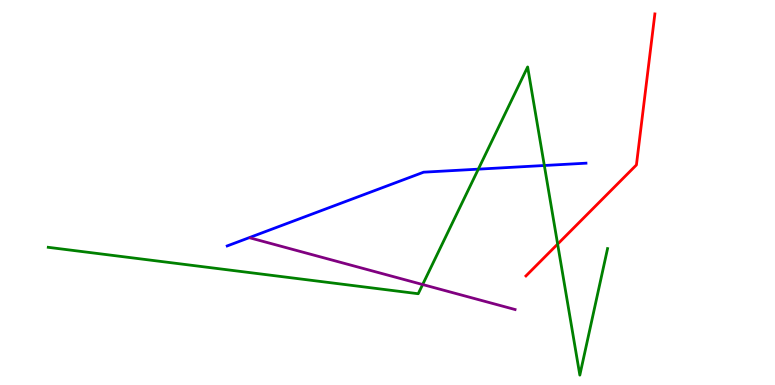[{'lines': ['blue', 'red'], 'intersections': []}, {'lines': ['green', 'red'], 'intersections': [{'x': 7.2, 'y': 3.66}]}, {'lines': ['purple', 'red'], 'intersections': []}, {'lines': ['blue', 'green'], 'intersections': [{'x': 6.17, 'y': 5.61}, {'x': 7.02, 'y': 5.7}]}, {'lines': ['blue', 'purple'], 'intersections': []}, {'lines': ['green', 'purple'], 'intersections': [{'x': 5.45, 'y': 2.61}]}]